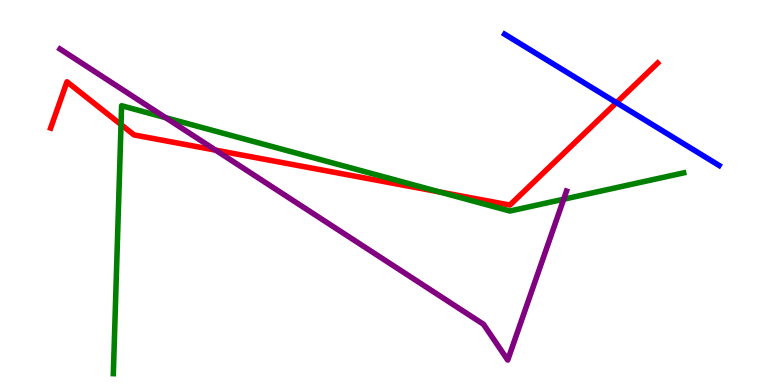[{'lines': ['blue', 'red'], 'intersections': [{'x': 7.95, 'y': 7.33}]}, {'lines': ['green', 'red'], 'intersections': [{'x': 1.56, 'y': 6.76}, {'x': 5.67, 'y': 5.01}]}, {'lines': ['purple', 'red'], 'intersections': [{'x': 2.78, 'y': 6.1}]}, {'lines': ['blue', 'green'], 'intersections': []}, {'lines': ['blue', 'purple'], 'intersections': []}, {'lines': ['green', 'purple'], 'intersections': [{'x': 2.14, 'y': 6.94}, {'x': 7.27, 'y': 4.83}]}]